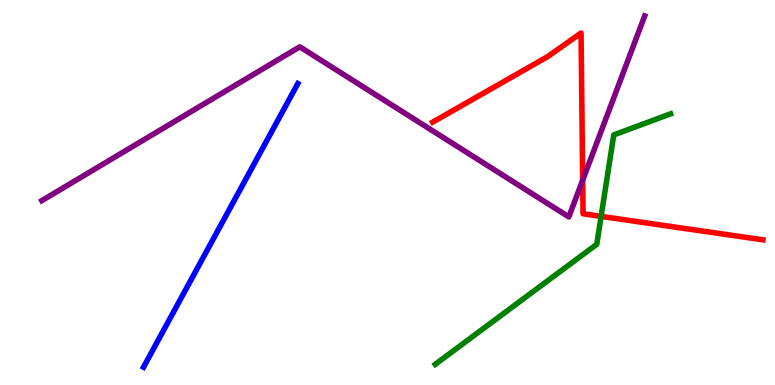[{'lines': ['blue', 'red'], 'intersections': []}, {'lines': ['green', 'red'], 'intersections': [{'x': 7.76, 'y': 4.38}]}, {'lines': ['purple', 'red'], 'intersections': [{'x': 7.52, 'y': 5.32}]}, {'lines': ['blue', 'green'], 'intersections': []}, {'lines': ['blue', 'purple'], 'intersections': []}, {'lines': ['green', 'purple'], 'intersections': []}]